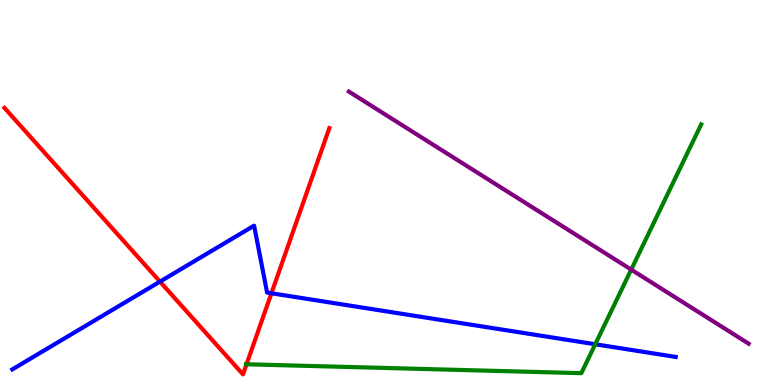[{'lines': ['blue', 'red'], 'intersections': [{'x': 2.06, 'y': 2.69}, {'x': 3.5, 'y': 2.38}]}, {'lines': ['green', 'red'], 'intersections': [{'x': 3.18, 'y': 0.538}]}, {'lines': ['purple', 'red'], 'intersections': []}, {'lines': ['blue', 'green'], 'intersections': [{'x': 7.68, 'y': 1.06}]}, {'lines': ['blue', 'purple'], 'intersections': []}, {'lines': ['green', 'purple'], 'intersections': [{'x': 8.14, 'y': 3.0}]}]